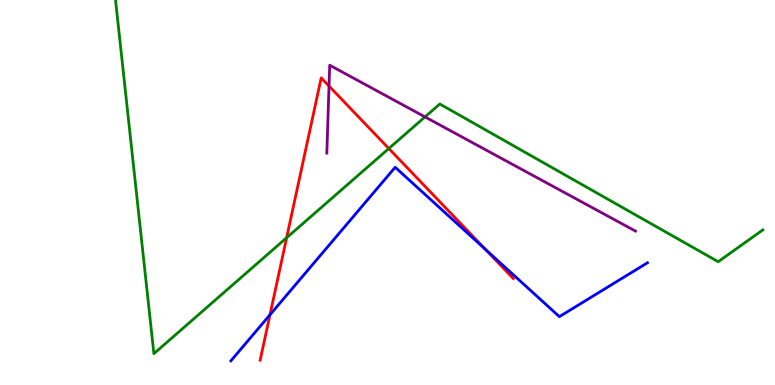[{'lines': ['blue', 'red'], 'intersections': [{'x': 3.48, 'y': 1.82}, {'x': 6.26, 'y': 3.53}]}, {'lines': ['green', 'red'], 'intersections': [{'x': 3.7, 'y': 3.82}, {'x': 5.02, 'y': 6.14}]}, {'lines': ['purple', 'red'], 'intersections': [{'x': 4.25, 'y': 7.76}]}, {'lines': ['blue', 'green'], 'intersections': []}, {'lines': ['blue', 'purple'], 'intersections': []}, {'lines': ['green', 'purple'], 'intersections': [{'x': 5.48, 'y': 6.96}]}]